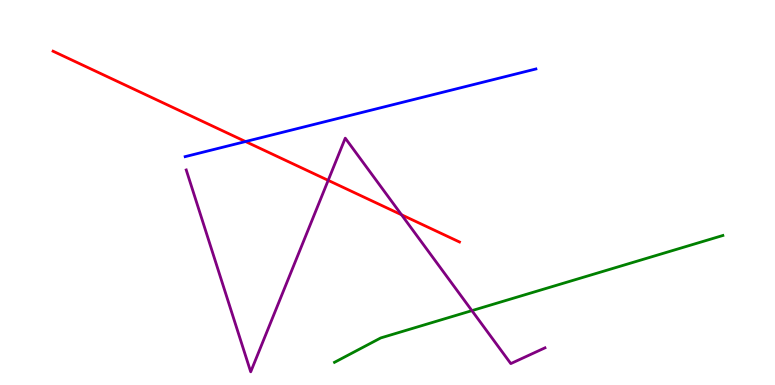[{'lines': ['blue', 'red'], 'intersections': [{'x': 3.17, 'y': 6.32}]}, {'lines': ['green', 'red'], 'intersections': []}, {'lines': ['purple', 'red'], 'intersections': [{'x': 4.23, 'y': 5.32}, {'x': 5.18, 'y': 4.42}]}, {'lines': ['blue', 'green'], 'intersections': []}, {'lines': ['blue', 'purple'], 'intersections': []}, {'lines': ['green', 'purple'], 'intersections': [{'x': 6.09, 'y': 1.93}]}]